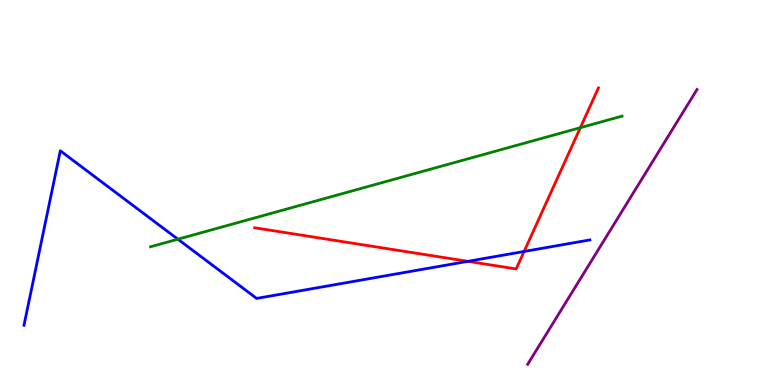[{'lines': ['blue', 'red'], 'intersections': [{'x': 6.04, 'y': 3.21}, {'x': 6.76, 'y': 3.47}]}, {'lines': ['green', 'red'], 'intersections': [{'x': 7.49, 'y': 6.68}]}, {'lines': ['purple', 'red'], 'intersections': []}, {'lines': ['blue', 'green'], 'intersections': [{'x': 2.3, 'y': 3.79}]}, {'lines': ['blue', 'purple'], 'intersections': []}, {'lines': ['green', 'purple'], 'intersections': []}]